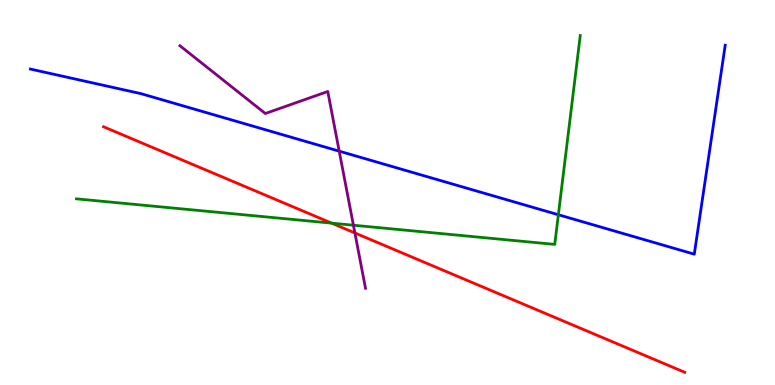[{'lines': ['blue', 'red'], 'intersections': []}, {'lines': ['green', 'red'], 'intersections': [{'x': 4.28, 'y': 4.2}]}, {'lines': ['purple', 'red'], 'intersections': [{'x': 4.58, 'y': 3.95}]}, {'lines': ['blue', 'green'], 'intersections': [{'x': 7.2, 'y': 4.42}]}, {'lines': ['blue', 'purple'], 'intersections': [{'x': 4.38, 'y': 6.07}]}, {'lines': ['green', 'purple'], 'intersections': [{'x': 4.56, 'y': 4.15}]}]